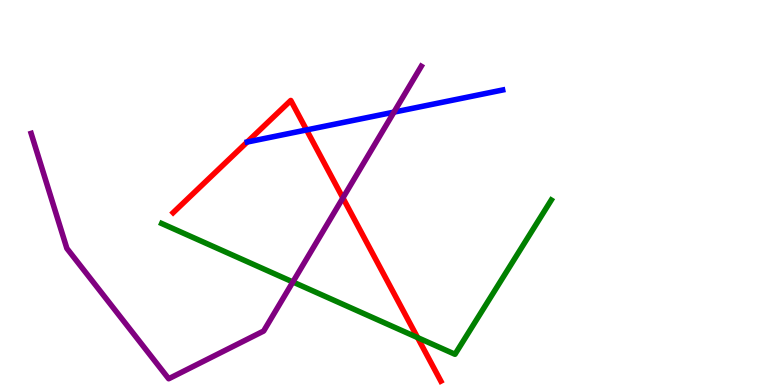[{'lines': ['blue', 'red'], 'intersections': [{'x': 3.96, 'y': 6.63}]}, {'lines': ['green', 'red'], 'intersections': [{'x': 5.39, 'y': 1.23}]}, {'lines': ['purple', 'red'], 'intersections': [{'x': 4.42, 'y': 4.86}]}, {'lines': ['blue', 'green'], 'intersections': []}, {'lines': ['blue', 'purple'], 'intersections': [{'x': 5.08, 'y': 7.09}]}, {'lines': ['green', 'purple'], 'intersections': [{'x': 3.78, 'y': 2.68}]}]